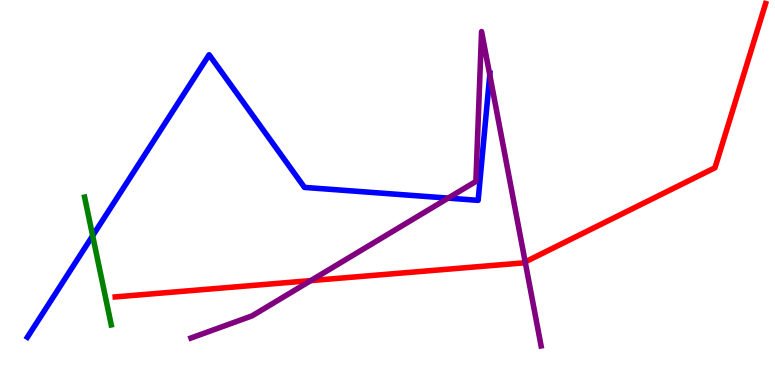[{'lines': ['blue', 'red'], 'intersections': []}, {'lines': ['green', 'red'], 'intersections': []}, {'lines': ['purple', 'red'], 'intersections': [{'x': 4.01, 'y': 2.71}, {'x': 6.78, 'y': 3.2}]}, {'lines': ['blue', 'green'], 'intersections': [{'x': 1.2, 'y': 3.88}]}, {'lines': ['blue', 'purple'], 'intersections': [{'x': 5.78, 'y': 4.85}, {'x': 6.32, 'y': 8.05}]}, {'lines': ['green', 'purple'], 'intersections': []}]